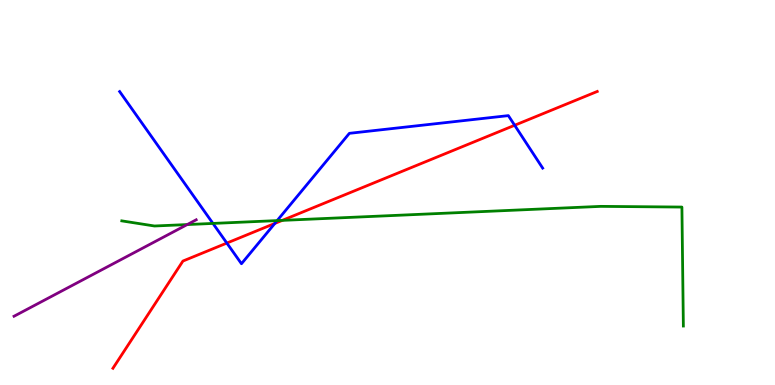[{'lines': ['blue', 'red'], 'intersections': [{'x': 2.93, 'y': 3.69}, {'x': 3.55, 'y': 4.2}, {'x': 6.64, 'y': 6.75}]}, {'lines': ['green', 'red'], 'intersections': [{'x': 3.64, 'y': 4.28}]}, {'lines': ['purple', 'red'], 'intersections': []}, {'lines': ['blue', 'green'], 'intersections': [{'x': 2.75, 'y': 4.2}, {'x': 3.58, 'y': 4.27}]}, {'lines': ['blue', 'purple'], 'intersections': []}, {'lines': ['green', 'purple'], 'intersections': [{'x': 2.42, 'y': 4.17}]}]